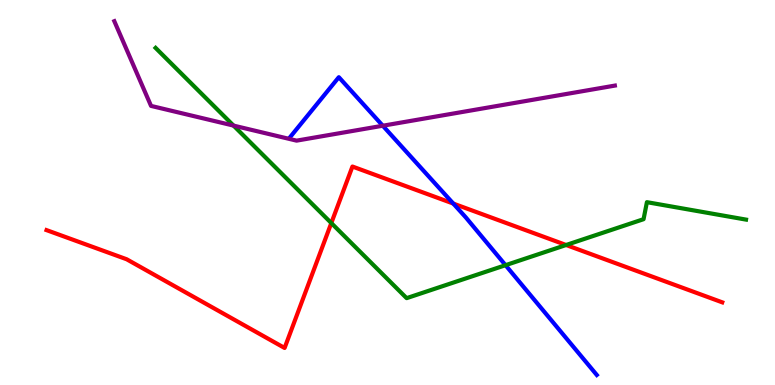[{'lines': ['blue', 'red'], 'intersections': [{'x': 5.85, 'y': 4.71}]}, {'lines': ['green', 'red'], 'intersections': [{'x': 4.27, 'y': 4.21}, {'x': 7.3, 'y': 3.64}]}, {'lines': ['purple', 'red'], 'intersections': []}, {'lines': ['blue', 'green'], 'intersections': [{'x': 6.52, 'y': 3.11}]}, {'lines': ['blue', 'purple'], 'intersections': [{'x': 4.94, 'y': 6.73}]}, {'lines': ['green', 'purple'], 'intersections': [{'x': 3.01, 'y': 6.74}]}]